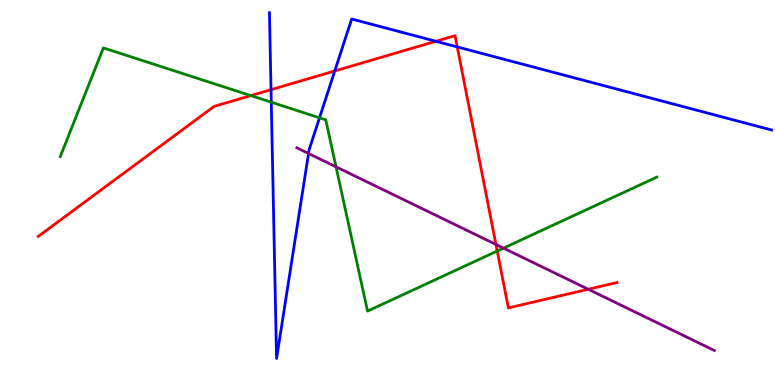[{'lines': ['blue', 'red'], 'intersections': [{'x': 3.5, 'y': 7.67}, {'x': 4.32, 'y': 8.16}, {'x': 5.62, 'y': 8.93}, {'x': 5.9, 'y': 8.78}]}, {'lines': ['green', 'red'], 'intersections': [{'x': 3.24, 'y': 7.52}, {'x': 6.42, 'y': 3.48}]}, {'lines': ['purple', 'red'], 'intersections': [{'x': 6.4, 'y': 3.65}, {'x': 7.59, 'y': 2.49}]}, {'lines': ['blue', 'green'], 'intersections': [{'x': 3.5, 'y': 7.35}, {'x': 4.12, 'y': 6.94}]}, {'lines': ['blue', 'purple'], 'intersections': [{'x': 3.98, 'y': 6.01}]}, {'lines': ['green', 'purple'], 'intersections': [{'x': 4.34, 'y': 5.67}, {'x': 6.5, 'y': 3.55}]}]